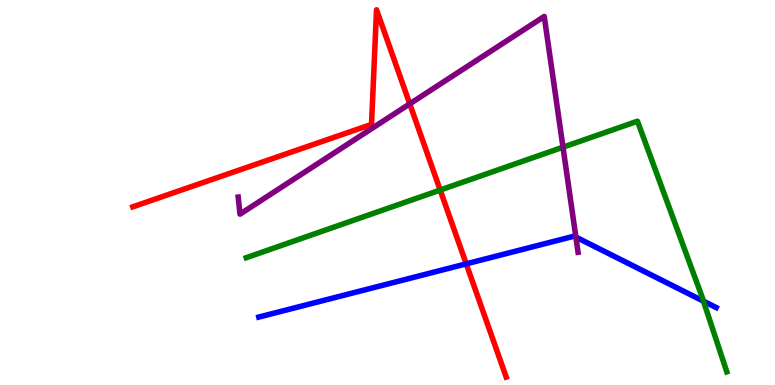[{'lines': ['blue', 'red'], 'intersections': [{'x': 6.02, 'y': 3.15}]}, {'lines': ['green', 'red'], 'intersections': [{'x': 5.68, 'y': 5.06}]}, {'lines': ['purple', 'red'], 'intersections': [{'x': 5.29, 'y': 7.3}]}, {'lines': ['blue', 'green'], 'intersections': [{'x': 9.08, 'y': 2.18}]}, {'lines': ['blue', 'purple'], 'intersections': [{'x': 7.43, 'y': 3.84}]}, {'lines': ['green', 'purple'], 'intersections': [{'x': 7.26, 'y': 6.18}]}]